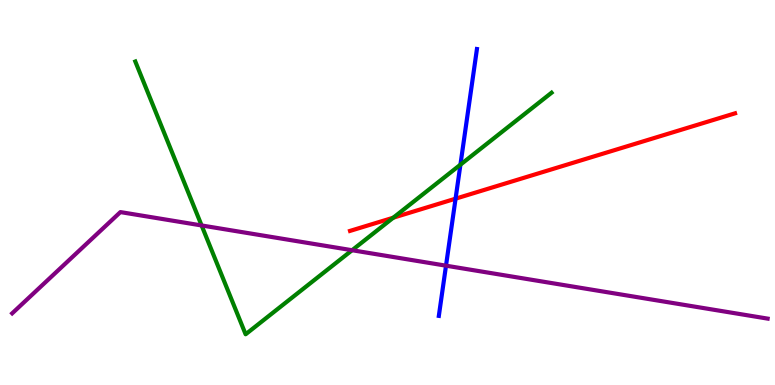[{'lines': ['blue', 'red'], 'intersections': [{'x': 5.88, 'y': 4.84}]}, {'lines': ['green', 'red'], 'intersections': [{'x': 5.07, 'y': 4.35}]}, {'lines': ['purple', 'red'], 'intersections': []}, {'lines': ['blue', 'green'], 'intersections': [{'x': 5.94, 'y': 5.72}]}, {'lines': ['blue', 'purple'], 'intersections': [{'x': 5.75, 'y': 3.1}]}, {'lines': ['green', 'purple'], 'intersections': [{'x': 2.6, 'y': 4.14}, {'x': 4.54, 'y': 3.5}]}]